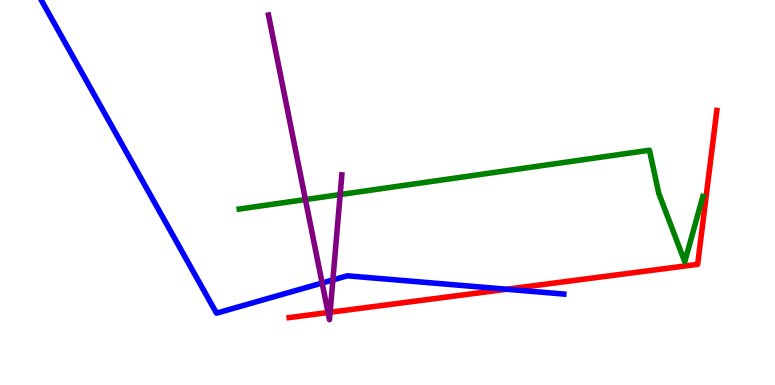[{'lines': ['blue', 'red'], 'intersections': [{'x': 6.54, 'y': 2.49}]}, {'lines': ['green', 'red'], 'intersections': []}, {'lines': ['purple', 'red'], 'intersections': [{'x': 4.23, 'y': 1.88}, {'x': 4.26, 'y': 1.89}]}, {'lines': ['blue', 'green'], 'intersections': []}, {'lines': ['blue', 'purple'], 'intersections': [{'x': 4.16, 'y': 2.65}, {'x': 4.3, 'y': 2.73}]}, {'lines': ['green', 'purple'], 'intersections': [{'x': 3.94, 'y': 4.82}, {'x': 4.39, 'y': 4.95}]}]